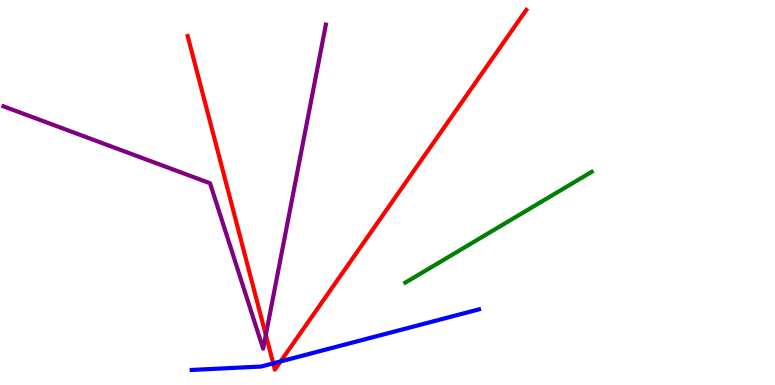[{'lines': ['blue', 'red'], 'intersections': [{'x': 3.53, 'y': 0.562}, {'x': 3.62, 'y': 0.613}]}, {'lines': ['green', 'red'], 'intersections': []}, {'lines': ['purple', 'red'], 'intersections': [{'x': 3.43, 'y': 1.3}]}, {'lines': ['blue', 'green'], 'intersections': []}, {'lines': ['blue', 'purple'], 'intersections': []}, {'lines': ['green', 'purple'], 'intersections': []}]